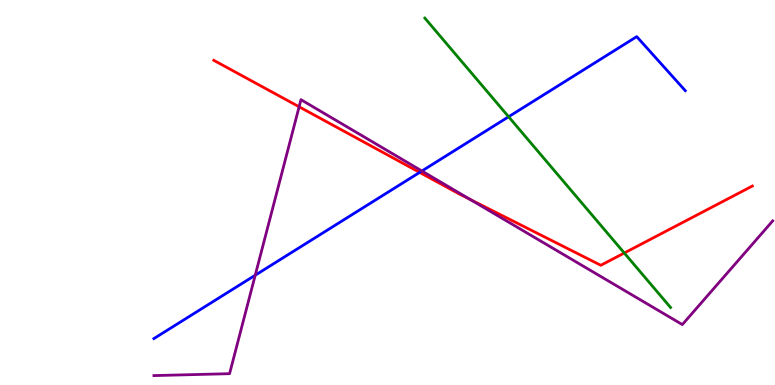[{'lines': ['blue', 'red'], 'intersections': [{'x': 5.41, 'y': 5.52}]}, {'lines': ['green', 'red'], 'intersections': [{'x': 8.06, 'y': 3.43}]}, {'lines': ['purple', 'red'], 'intersections': [{'x': 3.86, 'y': 7.23}, {'x': 6.06, 'y': 4.82}]}, {'lines': ['blue', 'green'], 'intersections': [{'x': 6.56, 'y': 6.97}]}, {'lines': ['blue', 'purple'], 'intersections': [{'x': 3.29, 'y': 2.85}, {'x': 5.44, 'y': 5.56}]}, {'lines': ['green', 'purple'], 'intersections': []}]